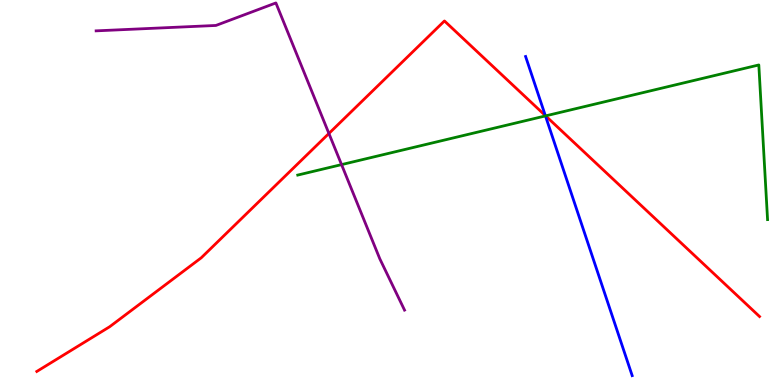[{'lines': ['blue', 'red'], 'intersections': [{'x': 7.04, 'y': 7.0}]}, {'lines': ['green', 'red'], 'intersections': [{'x': 7.04, 'y': 6.99}]}, {'lines': ['purple', 'red'], 'intersections': [{'x': 4.24, 'y': 6.53}]}, {'lines': ['blue', 'green'], 'intersections': [{'x': 7.04, 'y': 6.99}]}, {'lines': ['blue', 'purple'], 'intersections': []}, {'lines': ['green', 'purple'], 'intersections': [{'x': 4.41, 'y': 5.72}]}]